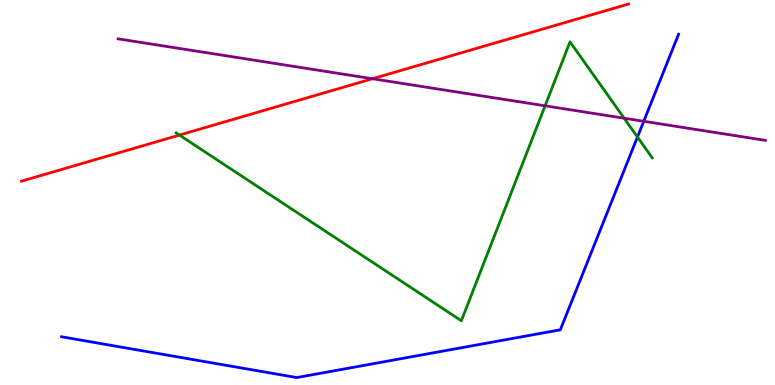[{'lines': ['blue', 'red'], 'intersections': []}, {'lines': ['green', 'red'], 'intersections': [{'x': 2.32, 'y': 6.49}]}, {'lines': ['purple', 'red'], 'intersections': [{'x': 4.81, 'y': 7.95}]}, {'lines': ['blue', 'green'], 'intersections': [{'x': 8.23, 'y': 6.44}]}, {'lines': ['blue', 'purple'], 'intersections': [{'x': 8.31, 'y': 6.85}]}, {'lines': ['green', 'purple'], 'intersections': [{'x': 7.03, 'y': 7.25}, {'x': 8.05, 'y': 6.93}]}]